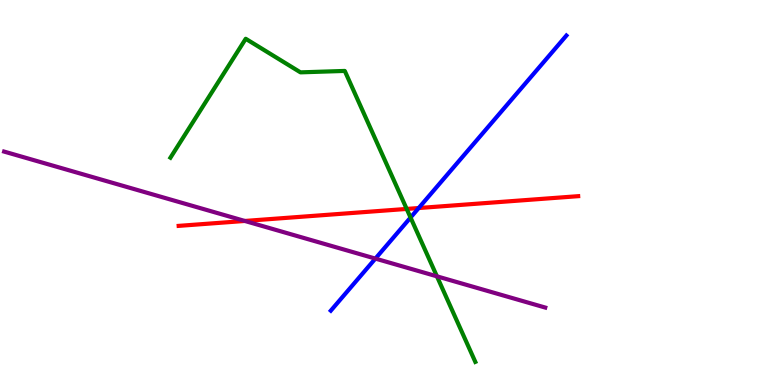[{'lines': ['blue', 'red'], 'intersections': [{'x': 5.4, 'y': 4.6}]}, {'lines': ['green', 'red'], 'intersections': [{'x': 5.25, 'y': 4.57}]}, {'lines': ['purple', 'red'], 'intersections': [{'x': 3.16, 'y': 4.26}]}, {'lines': ['blue', 'green'], 'intersections': [{'x': 5.3, 'y': 4.35}]}, {'lines': ['blue', 'purple'], 'intersections': [{'x': 4.84, 'y': 3.28}]}, {'lines': ['green', 'purple'], 'intersections': [{'x': 5.64, 'y': 2.82}]}]